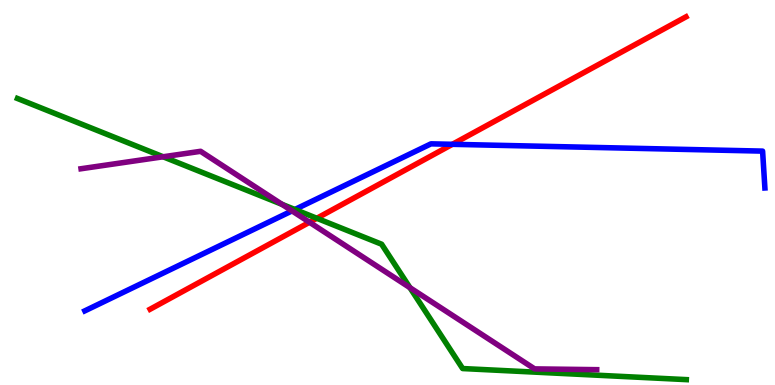[{'lines': ['blue', 'red'], 'intersections': [{'x': 5.84, 'y': 6.25}]}, {'lines': ['green', 'red'], 'intersections': [{'x': 4.09, 'y': 4.33}]}, {'lines': ['purple', 'red'], 'intersections': [{'x': 3.99, 'y': 4.23}]}, {'lines': ['blue', 'green'], 'intersections': [{'x': 3.81, 'y': 4.56}]}, {'lines': ['blue', 'purple'], 'intersections': [{'x': 3.77, 'y': 4.52}]}, {'lines': ['green', 'purple'], 'intersections': [{'x': 2.1, 'y': 5.93}, {'x': 3.64, 'y': 4.69}, {'x': 5.29, 'y': 2.53}]}]